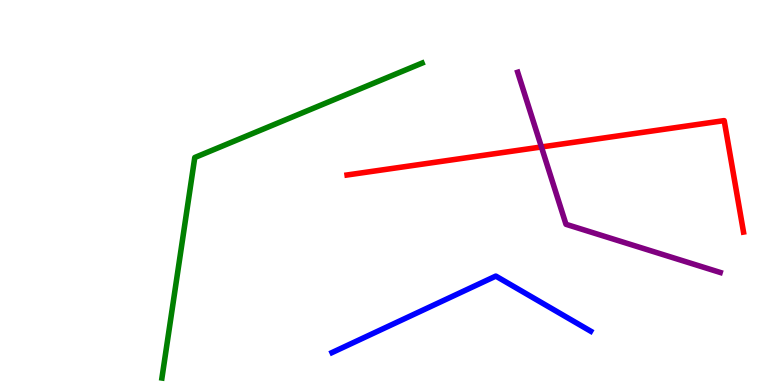[{'lines': ['blue', 'red'], 'intersections': []}, {'lines': ['green', 'red'], 'intersections': []}, {'lines': ['purple', 'red'], 'intersections': [{'x': 6.99, 'y': 6.18}]}, {'lines': ['blue', 'green'], 'intersections': []}, {'lines': ['blue', 'purple'], 'intersections': []}, {'lines': ['green', 'purple'], 'intersections': []}]